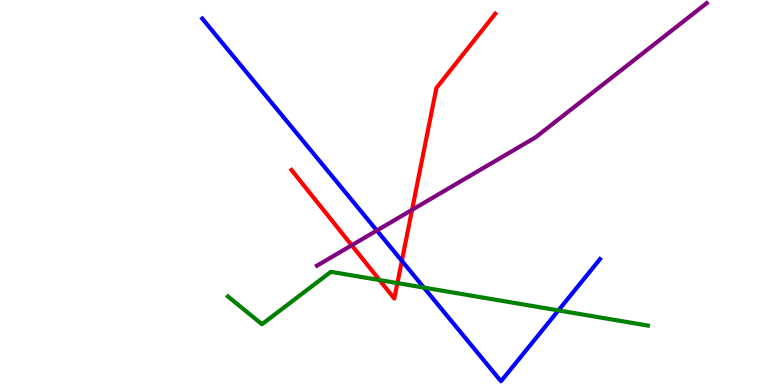[{'lines': ['blue', 'red'], 'intersections': [{'x': 5.19, 'y': 3.22}]}, {'lines': ['green', 'red'], 'intersections': [{'x': 4.9, 'y': 2.73}, {'x': 5.13, 'y': 2.65}]}, {'lines': ['purple', 'red'], 'intersections': [{'x': 4.54, 'y': 3.63}, {'x': 5.32, 'y': 4.55}]}, {'lines': ['blue', 'green'], 'intersections': [{'x': 5.47, 'y': 2.53}, {'x': 7.21, 'y': 1.94}]}, {'lines': ['blue', 'purple'], 'intersections': [{'x': 4.86, 'y': 4.01}]}, {'lines': ['green', 'purple'], 'intersections': []}]